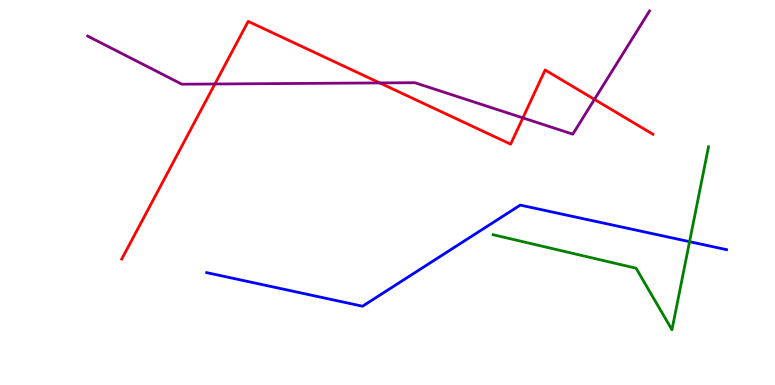[{'lines': ['blue', 'red'], 'intersections': []}, {'lines': ['green', 'red'], 'intersections': []}, {'lines': ['purple', 'red'], 'intersections': [{'x': 2.77, 'y': 7.82}, {'x': 4.9, 'y': 7.85}, {'x': 6.75, 'y': 6.94}, {'x': 7.67, 'y': 7.42}]}, {'lines': ['blue', 'green'], 'intersections': [{'x': 8.9, 'y': 3.72}]}, {'lines': ['blue', 'purple'], 'intersections': []}, {'lines': ['green', 'purple'], 'intersections': []}]